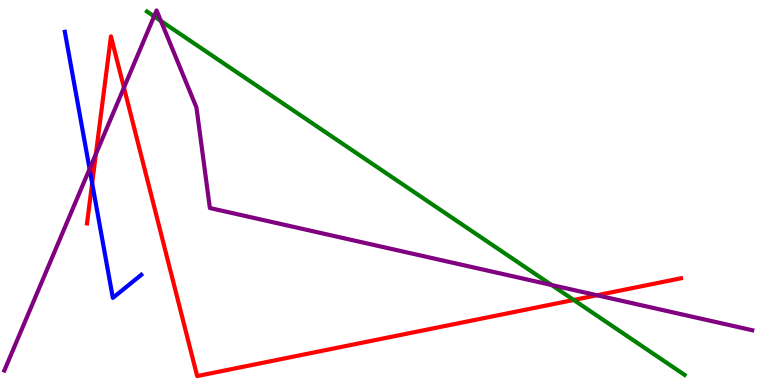[{'lines': ['blue', 'red'], 'intersections': [{'x': 1.19, 'y': 5.24}]}, {'lines': ['green', 'red'], 'intersections': [{'x': 7.4, 'y': 2.21}]}, {'lines': ['purple', 'red'], 'intersections': [{'x': 1.24, 'y': 6.0}, {'x': 1.6, 'y': 7.72}, {'x': 7.7, 'y': 2.33}]}, {'lines': ['blue', 'green'], 'intersections': []}, {'lines': ['blue', 'purple'], 'intersections': [{'x': 1.16, 'y': 5.61}]}, {'lines': ['green', 'purple'], 'intersections': [{'x': 1.99, 'y': 9.58}, {'x': 2.08, 'y': 9.46}, {'x': 7.12, 'y': 2.6}]}]